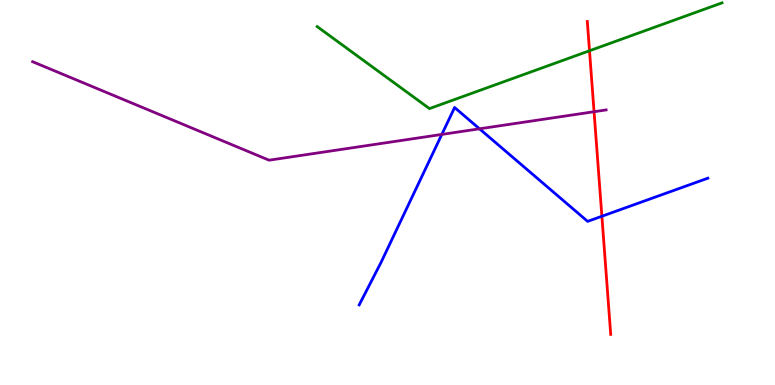[{'lines': ['blue', 'red'], 'intersections': [{'x': 7.77, 'y': 4.38}]}, {'lines': ['green', 'red'], 'intersections': [{'x': 7.61, 'y': 8.68}]}, {'lines': ['purple', 'red'], 'intersections': [{'x': 7.67, 'y': 7.1}]}, {'lines': ['blue', 'green'], 'intersections': []}, {'lines': ['blue', 'purple'], 'intersections': [{'x': 5.7, 'y': 6.51}, {'x': 6.19, 'y': 6.65}]}, {'lines': ['green', 'purple'], 'intersections': []}]